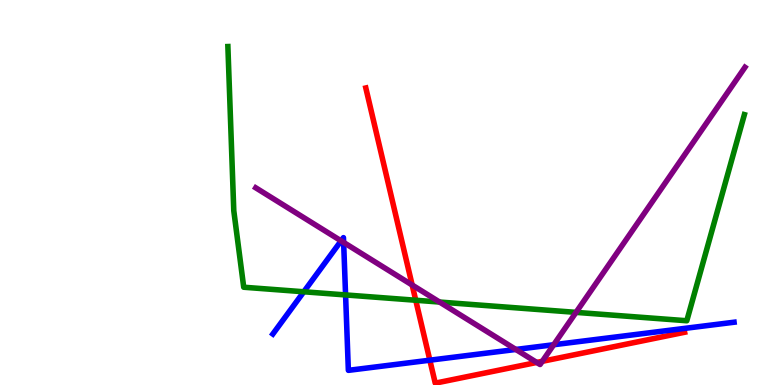[{'lines': ['blue', 'red'], 'intersections': [{'x': 5.55, 'y': 0.644}]}, {'lines': ['green', 'red'], 'intersections': [{'x': 5.36, 'y': 2.2}]}, {'lines': ['purple', 'red'], 'intersections': [{'x': 5.32, 'y': 2.6}, {'x': 6.93, 'y': 0.586}, {'x': 7.0, 'y': 0.615}]}, {'lines': ['blue', 'green'], 'intersections': [{'x': 3.92, 'y': 2.42}, {'x': 4.46, 'y': 2.34}]}, {'lines': ['blue', 'purple'], 'intersections': [{'x': 4.4, 'y': 3.74}, {'x': 4.43, 'y': 3.7}, {'x': 6.66, 'y': 0.923}, {'x': 7.14, 'y': 1.05}]}, {'lines': ['green', 'purple'], 'intersections': [{'x': 5.67, 'y': 2.15}, {'x': 7.43, 'y': 1.89}]}]